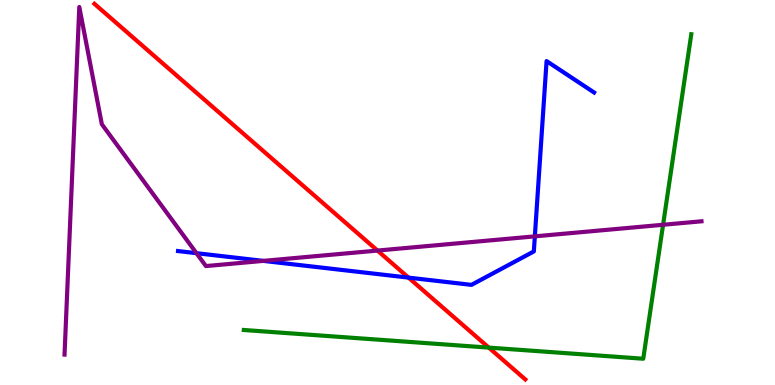[{'lines': ['blue', 'red'], 'intersections': [{'x': 5.27, 'y': 2.79}]}, {'lines': ['green', 'red'], 'intersections': [{'x': 6.31, 'y': 0.971}]}, {'lines': ['purple', 'red'], 'intersections': [{'x': 4.87, 'y': 3.49}]}, {'lines': ['blue', 'green'], 'intersections': []}, {'lines': ['blue', 'purple'], 'intersections': [{'x': 2.54, 'y': 3.42}, {'x': 3.4, 'y': 3.22}, {'x': 6.9, 'y': 3.86}]}, {'lines': ['green', 'purple'], 'intersections': [{'x': 8.56, 'y': 4.16}]}]